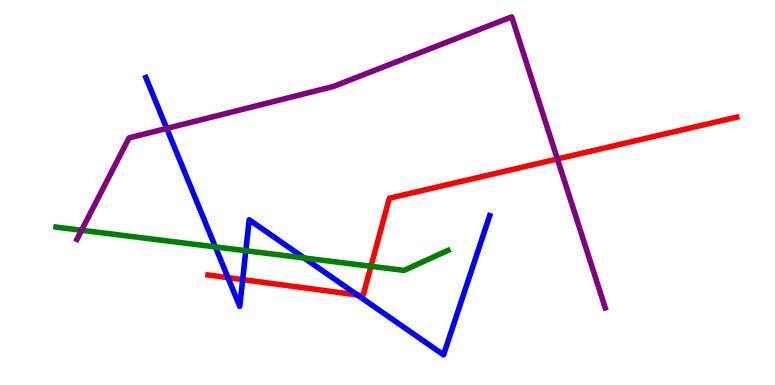[{'lines': ['blue', 'red'], 'intersections': [{'x': 2.94, 'y': 2.79}, {'x': 3.13, 'y': 2.74}, {'x': 4.61, 'y': 2.34}]}, {'lines': ['green', 'red'], 'intersections': [{'x': 4.79, 'y': 3.08}]}, {'lines': ['purple', 'red'], 'intersections': [{'x': 7.19, 'y': 5.87}]}, {'lines': ['blue', 'green'], 'intersections': [{'x': 2.78, 'y': 3.59}, {'x': 3.17, 'y': 3.49}, {'x': 3.92, 'y': 3.3}]}, {'lines': ['blue', 'purple'], 'intersections': [{'x': 2.15, 'y': 6.66}]}, {'lines': ['green', 'purple'], 'intersections': [{'x': 1.05, 'y': 4.02}]}]